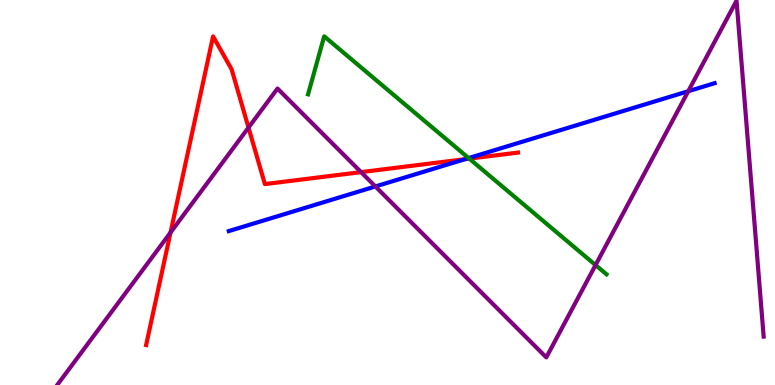[{'lines': ['blue', 'red'], 'intersections': [{'x': 6.0, 'y': 5.87}]}, {'lines': ['green', 'red'], 'intersections': [{'x': 6.06, 'y': 5.88}]}, {'lines': ['purple', 'red'], 'intersections': [{'x': 2.2, 'y': 3.96}, {'x': 3.21, 'y': 6.69}, {'x': 4.66, 'y': 5.53}]}, {'lines': ['blue', 'green'], 'intersections': [{'x': 6.05, 'y': 5.89}]}, {'lines': ['blue', 'purple'], 'intersections': [{'x': 4.84, 'y': 5.16}, {'x': 8.88, 'y': 7.63}]}, {'lines': ['green', 'purple'], 'intersections': [{'x': 7.68, 'y': 3.12}]}]